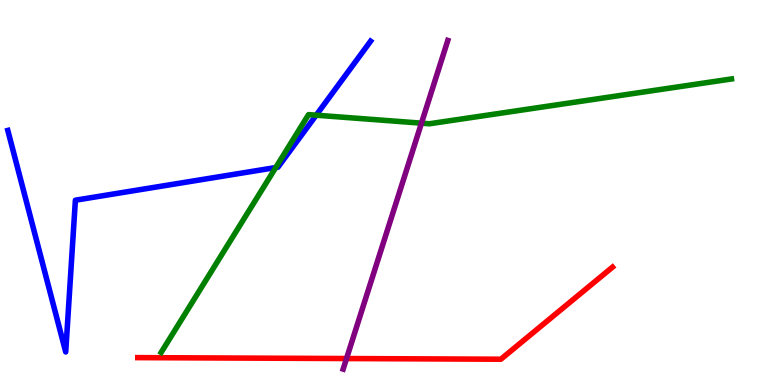[{'lines': ['blue', 'red'], 'intersections': []}, {'lines': ['green', 'red'], 'intersections': []}, {'lines': ['purple', 'red'], 'intersections': [{'x': 4.47, 'y': 0.687}]}, {'lines': ['blue', 'green'], 'intersections': [{'x': 3.56, 'y': 5.65}, {'x': 4.08, 'y': 7.01}]}, {'lines': ['blue', 'purple'], 'intersections': []}, {'lines': ['green', 'purple'], 'intersections': [{'x': 5.44, 'y': 6.8}]}]